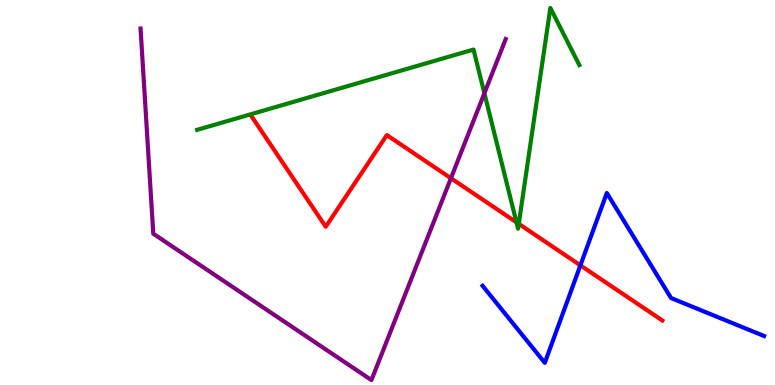[{'lines': ['blue', 'red'], 'intersections': [{'x': 7.49, 'y': 3.11}]}, {'lines': ['green', 'red'], 'intersections': [{'x': 6.66, 'y': 4.23}, {'x': 6.69, 'y': 4.19}]}, {'lines': ['purple', 'red'], 'intersections': [{'x': 5.82, 'y': 5.37}]}, {'lines': ['blue', 'green'], 'intersections': []}, {'lines': ['blue', 'purple'], 'intersections': []}, {'lines': ['green', 'purple'], 'intersections': [{'x': 6.25, 'y': 7.58}]}]